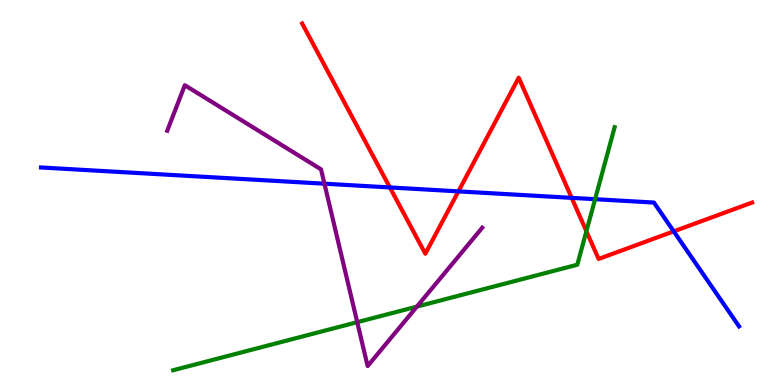[{'lines': ['blue', 'red'], 'intersections': [{'x': 5.03, 'y': 5.13}, {'x': 5.92, 'y': 5.03}, {'x': 7.38, 'y': 4.86}, {'x': 8.69, 'y': 3.99}]}, {'lines': ['green', 'red'], 'intersections': [{'x': 7.57, 'y': 3.99}]}, {'lines': ['purple', 'red'], 'intersections': []}, {'lines': ['blue', 'green'], 'intersections': [{'x': 7.68, 'y': 4.83}]}, {'lines': ['blue', 'purple'], 'intersections': [{'x': 4.19, 'y': 5.23}]}, {'lines': ['green', 'purple'], 'intersections': [{'x': 4.61, 'y': 1.63}, {'x': 5.38, 'y': 2.04}]}]